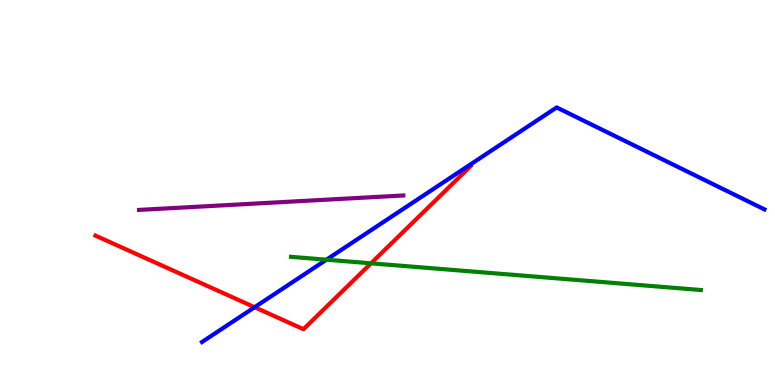[{'lines': ['blue', 'red'], 'intersections': [{'x': 3.29, 'y': 2.02}]}, {'lines': ['green', 'red'], 'intersections': [{'x': 4.79, 'y': 3.16}]}, {'lines': ['purple', 'red'], 'intersections': []}, {'lines': ['blue', 'green'], 'intersections': [{'x': 4.21, 'y': 3.25}]}, {'lines': ['blue', 'purple'], 'intersections': []}, {'lines': ['green', 'purple'], 'intersections': []}]